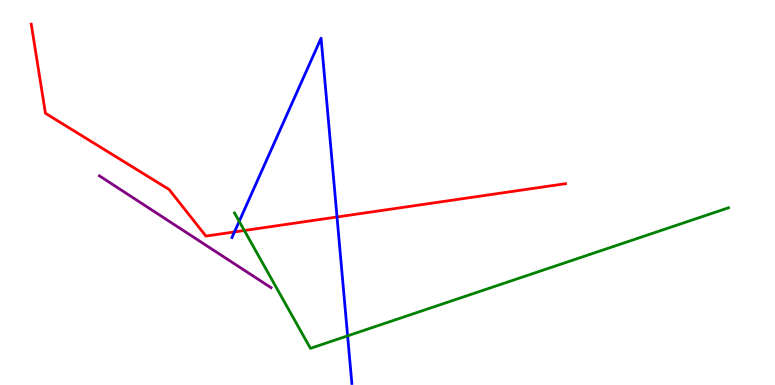[{'lines': ['blue', 'red'], 'intersections': [{'x': 3.03, 'y': 3.98}, {'x': 4.35, 'y': 4.36}]}, {'lines': ['green', 'red'], 'intersections': [{'x': 3.15, 'y': 4.01}]}, {'lines': ['purple', 'red'], 'intersections': []}, {'lines': ['blue', 'green'], 'intersections': [{'x': 3.09, 'y': 4.25}, {'x': 4.49, 'y': 1.28}]}, {'lines': ['blue', 'purple'], 'intersections': []}, {'lines': ['green', 'purple'], 'intersections': []}]